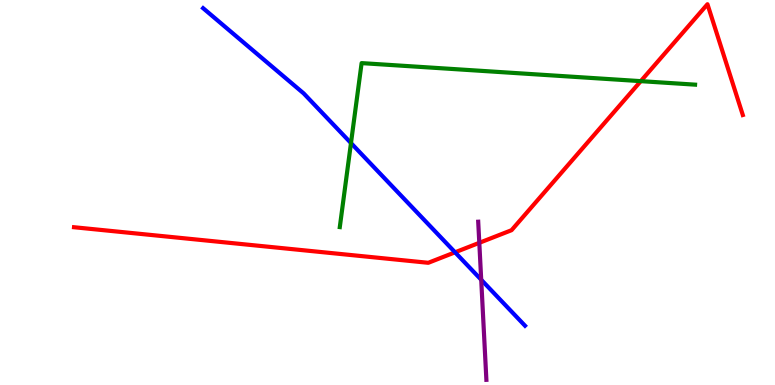[{'lines': ['blue', 'red'], 'intersections': [{'x': 5.87, 'y': 3.45}]}, {'lines': ['green', 'red'], 'intersections': [{'x': 8.27, 'y': 7.89}]}, {'lines': ['purple', 'red'], 'intersections': [{'x': 6.18, 'y': 3.69}]}, {'lines': ['blue', 'green'], 'intersections': [{'x': 4.53, 'y': 6.28}]}, {'lines': ['blue', 'purple'], 'intersections': [{'x': 6.21, 'y': 2.73}]}, {'lines': ['green', 'purple'], 'intersections': []}]